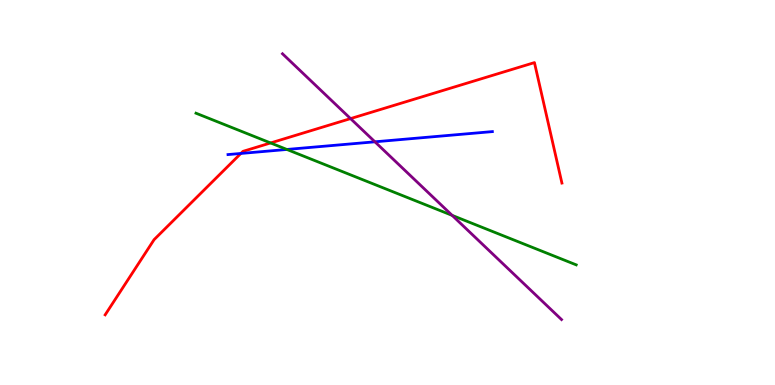[{'lines': ['blue', 'red'], 'intersections': [{'x': 3.11, 'y': 6.01}]}, {'lines': ['green', 'red'], 'intersections': [{'x': 3.49, 'y': 6.29}]}, {'lines': ['purple', 'red'], 'intersections': [{'x': 4.52, 'y': 6.92}]}, {'lines': ['blue', 'green'], 'intersections': [{'x': 3.7, 'y': 6.12}]}, {'lines': ['blue', 'purple'], 'intersections': [{'x': 4.84, 'y': 6.32}]}, {'lines': ['green', 'purple'], 'intersections': [{'x': 5.83, 'y': 4.41}]}]